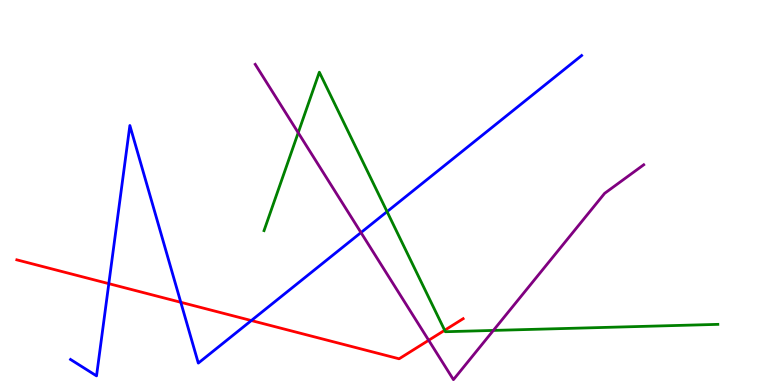[{'lines': ['blue', 'red'], 'intersections': [{'x': 1.4, 'y': 2.63}, {'x': 2.33, 'y': 2.15}, {'x': 3.24, 'y': 1.67}]}, {'lines': ['green', 'red'], 'intersections': [{'x': 5.74, 'y': 1.42}]}, {'lines': ['purple', 'red'], 'intersections': [{'x': 5.53, 'y': 1.16}]}, {'lines': ['blue', 'green'], 'intersections': [{'x': 4.99, 'y': 4.5}]}, {'lines': ['blue', 'purple'], 'intersections': [{'x': 4.66, 'y': 3.96}]}, {'lines': ['green', 'purple'], 'intersections': [{'x': 3.85, 'y': 6.55}, {'x': 6.37, 'y': 1.42}]}]